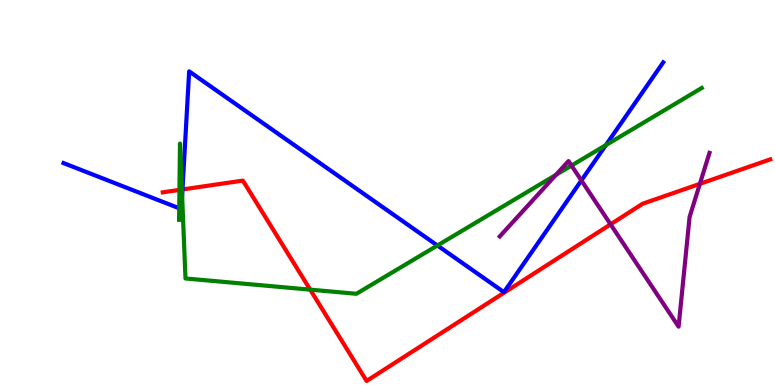[{'lines': ['blue', 'red'], 'intersections': [{'x': 2.35, 'y': 5.08}]}, {'lines': ['green', 'red'], 'intersections': [{'x': 2.32, 'y': 5.07}, {'x': 2.35, 'y': 5.08}, {'x': 4.0, 'y': 2.48}]}, {'lines': ['purple', 'red'], 'intersections': [{'x': 7.88, 'y': 4.17}, {'x': 9.03, 'y': 5.23}]}, {'lines': ['blue', 'green'], 'intersections': [{'x': 2.31, 'y': 4.59}, {'x': 2.35, 'y': 4.91}, {'x': 5.64, 'y': 3.62}, {'x': 7.82, 'y': 6.23}]}, {'lines': ['blue', 'purple'], 'intersections': [{'x': 7.5, 'y': 5.31}]}, {'lines': ['green', 'purple'], 'intersections': [{'x': 7.17, 'y': 5.46}, {'x': 7.37, 'y': 5.7}]}]